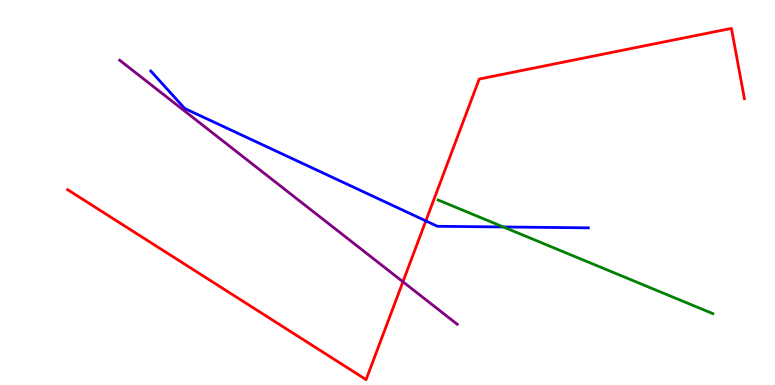[{'lines': ['blue', 'red'], 'intersections': [{'x': 5.49, 'y': 4.26}]}, {'lines': ['green', 'red'], 'intersections': []}, {'lines': ['purple', 'red'], 'intersections': [{'x': 5.2, 'y': 2.68}]}, {'lines': ['blue', 'green'], 'intersections': [{'x': 6.49, 'y': 4.1}]}, {'lines': ['blue', 'purple'], 'intersections': []}, {'lines': ['green', 'purple'], 'intersections': []}]